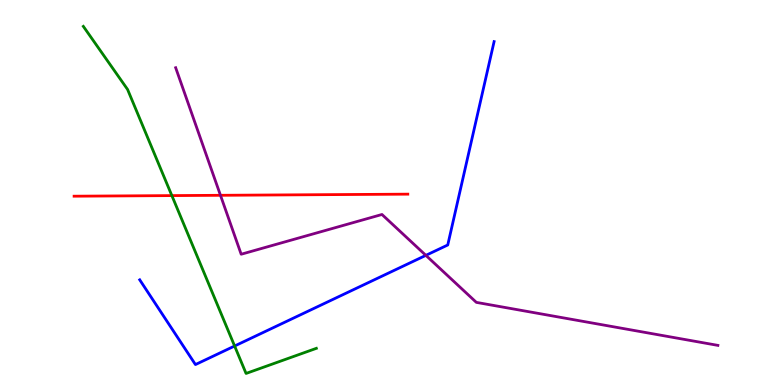[{'lines': ['blue', 'red'], 'intersections': []}, {'lines': ['green', 'red'], 'intersections': [{'x': 2.22, 'y': 4.92}]}, {'lines': ['purple', 'red'], 'intersections': [{'x': 2.84, 'y': 4.93}]}, {'lines': ['blue', 'green'], 'intersections': [{'x': 3.03, 'y': 1.01}]}, {'lines': ['blue', 'purple'], 'intersections': [{'x': 5.5, 'y': 3.37}]}, {'lines': ['green', 'purple'], 'intersections': []}]